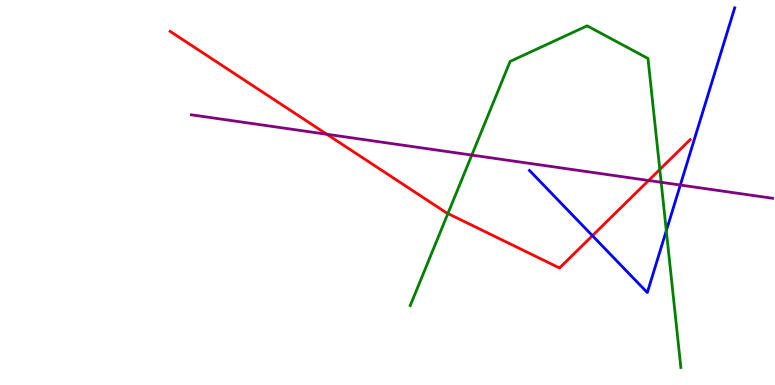[{'lines': ['blue', 'red'], 'intersections': [{'x': 7.64, 'y': 3.88}]}, {'lines': ['green', 'red'], 'intersections': [{'x': 5.78, 'y': 4.45}, {'x': 8.51, 'y': 5.6}]}, {'lines': ['purple', 'red'], 'intersections': [{'x': 4.22, 'y': 6.51}, {'x': 8.37, 'y': 5.31}]}, {'lines': ['blue', 'green'], 'intersections': [{'x': 8.6, 'y': 4.01}]}, {'lines': ['blue', 'purple'], 'intersections': [{'x': 8.78, 'y': 5.19}]}, {'lines': ['green', 'purple'], 'intersections': [{'x': 6.09, 'y': 5.97}, {'x': 8.53, 'y': 5.27}]}]